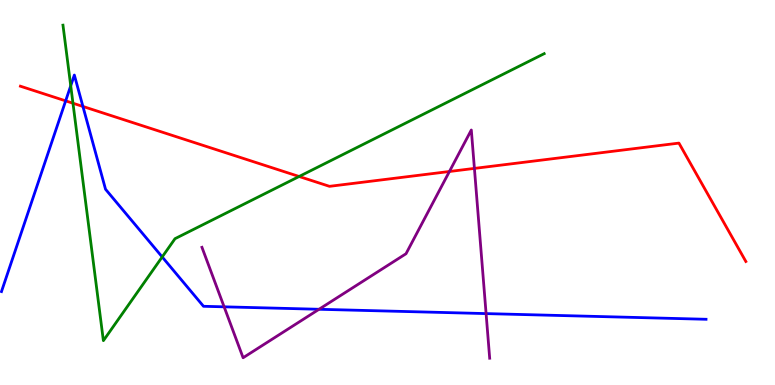[{'lines': ['blue', 'red'], 'intersections': [{'x': 0.847, 'y': 7.38}, {'x': 1.07, 'y': 7.23}]}, {'lines': ['green', 'red'], 'intersections': [{'x': 0.941, 'y': 7.32}, {'x': 3.86, 'y': 5.42}]}, {'lines': ['purple', 'red'], 'intersections': [{'x': 5.8, 'y': 5.55}, {'x': 6.12, 'y': 5.63}]}, {'lines': ['blue', 'green'], 'intersections': [{'x': 0.913, 'y': 7.77}, {'x': 2.09, 'y': 3.33}]}, {'lines': ['blue', 'purple'], 'intersections': [{'x': 2.89, 'y': 2.03}, {'x': 4.12, 'y': 1.97}, {'x': 6.27, 'y': 1.85}]}, {'lines': ['green', 'purple'], 'intersections': []}]